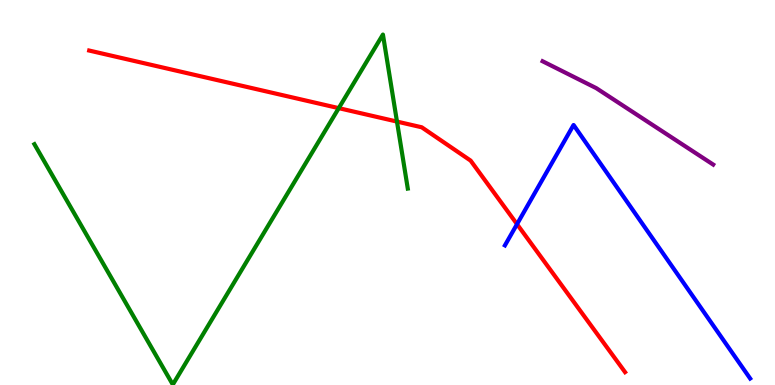[{'lines': ['blue', 'red'], 'intersections': [{'x': 6.67, 'y': 4.18}]}, {'lines': ['green', 'red'], 'intersections': [{'x': 4.37, 'y': 7.19}, {'x': 5.12, 'y': 6.84}]}, {'lines': ['purple', 'red'], 'intersections': []}, {'lines': ['blue', 'green'], 'intersections': []}, {'lines': ['blue', 'purple'], 'intersections': []}, {'lines': ['green', 'purple'], 'intersections': []}]